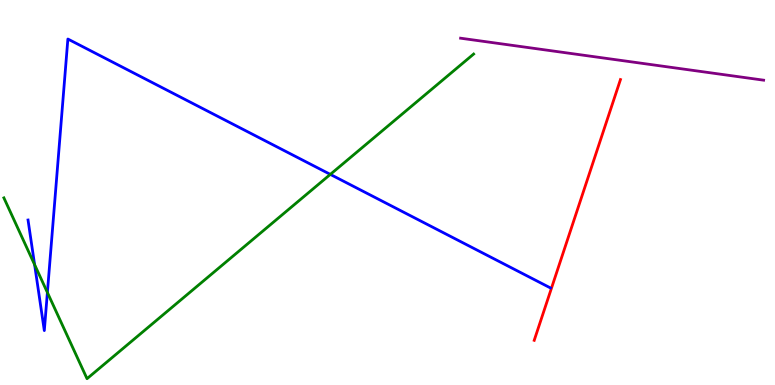[{'lines': ['blue', 'red'], 'intersections': []}, {'lines': ['green', 'red'], 'intersections': []}, {'lines': ['purple', 'red'], 'intersections': []}, {'lines': ['blue', 'green'], 'intersections': [{'x': 0.447, 'y': 3.13}, {'x': 0.612, 'y': 2.4}, {'x': 4.26, 'y': 5.47}]}, {'lines': ['blue', 'purple'], 'intersections': []}, {'lines': ['green', 'purple'], 'intersections': []}]